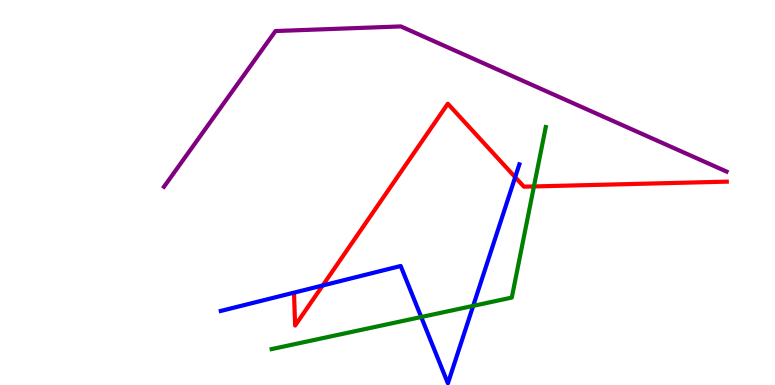[{'lines': ['blue', 'red'], 'intersections': [{'x': 4.16, 'y': 2.58}, {'x': 6.65, 'y': 5.4}]}, {'lines': ['green', 'red'], 'intersections': [{'x': 6.89, 'y': 5.16}]}, {'lines': ['purple', 'red'], 'intersections': []}, {'lines': ['blue', 'green'], 'intersections': [{'x': 5.43, 'y': 1.77}, {'x': 6.11, 'y': 2.06}]}, {'lines': ['blue', 'purple'], 'intersections': []}, {'lines': ['green', 'purple'], 'intersections': []}]